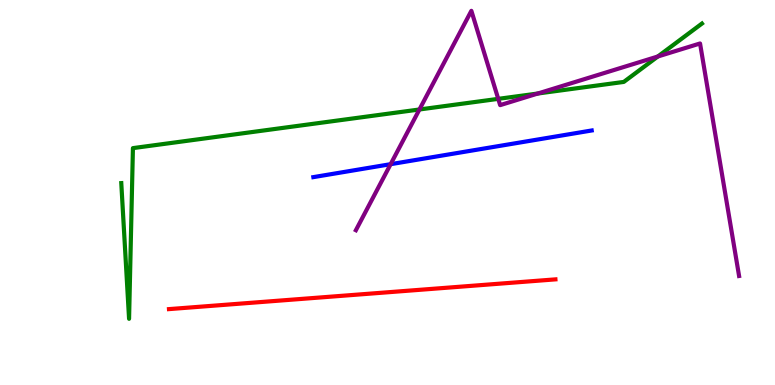[{'lines': ['blue', 'red'], 'intersections': []}, {'lines': ['green', 'red'], 'intersections': []}, {'lines': ['purple', 'red'], 'intersections': []}, {'lines': ['blue', 'green'], 'intersections': []}, {'lines': ['blue', 'purple'], 'intersections': [{'x': 5.04, 'y': 5.74}]}, {'lines': ['green', 'purple'], 'intersections': [{'x': 5.41, 'y': 7.16}, {'x': 6.43, 'y': 7.43}, {'x': 6.94, 'y': 7.57}, {'x': 8.49, 'y': 8.53}]}]